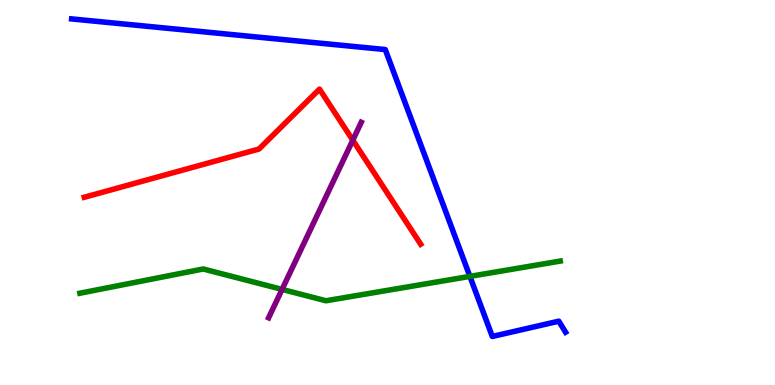[{'lines': ['blue', 'red'], 'intersections': []}, {'lines': ['green', 'red'], 'intersections': []}, {'lines': ['purple', 'red'], 'intersections': [{'x': 4.55, 'y': 6.36}]}, {'lines': ['blue', 'green'], 'intersections': [{'x': 6.06, 'y': 2.82}]}, {'lines': ['blue', 'purple'], 'intersections': []}, {'lines': ['green', 'purple'], 'intersections': [{'x': 3.64, 'y': 2.48}]}]